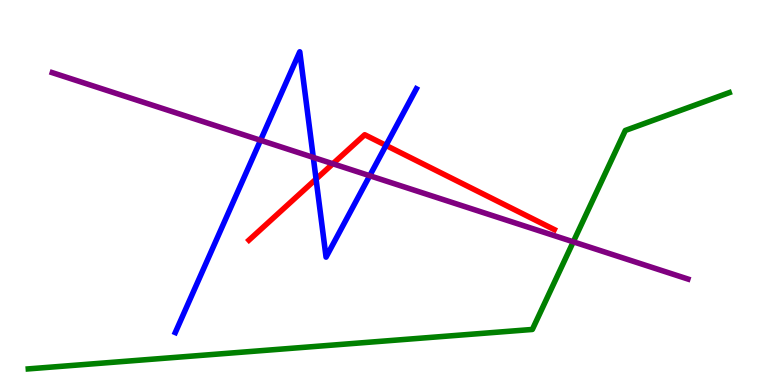[{'lines': ['blue', 'red'], 'intersections': [{'x': 4.08, 'y': 5.35}, {'x': 4.98, 'y': 6.22}]}, {'lines': ['green', 'red'], 'intersections': []}, {'lines': ['purple', 'red'], 'intersections': [{'x': 4.29, 'y': 5.75}]}, {'lines': ['blue', 'green'], 'intersections': []}, {'lines': ['blue', 'purple'], 'intersections': [{'x': 3.36, 'y': 6.36}, {'x': 4.04, 'y': 5.91}, {'x': 4.77, 'y': 5.44}]}, {'lines': ['green', 'purple'], 'intersections': [{'x': 7.4, 'y': 3.72}]}]